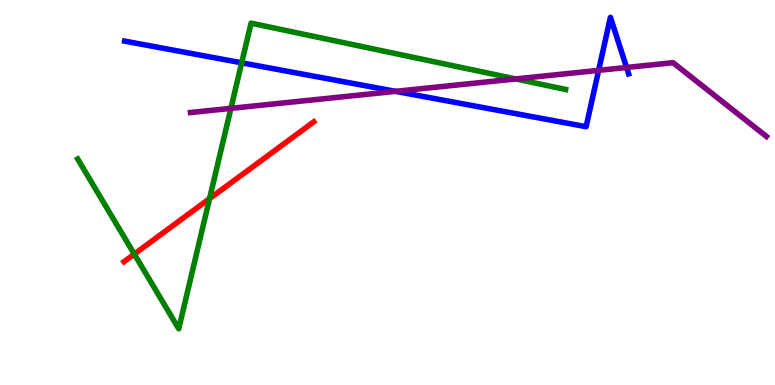[{'lines': ['blue', 'red'], 'intersections': []}, {'lines': ['green', 'red'], 'intersections': [{'x': 1.73, 'y': 3.4}, {'x': 2.7, 'y': 4.84}]}, {'lines': ['purple', 'red'], 'intersections': []}, {'lines': ['blue', 'green'], 'intersections': [{'x': 3.12, 'y': 8.37}]}, {'lines': ['blue', 'purple'], 'intersections': [{'x': 5.1, 'y': 7.63}, {'x': 7.72, 'y': 8.17}, {'x': 8.08, 'y': 8.25}]}, {'lines': ['green', 'purple'], 'intersections': [{'x': 2.98, 'y': 7.19}, {'x': 6.65, 'y': 7.95}]}]